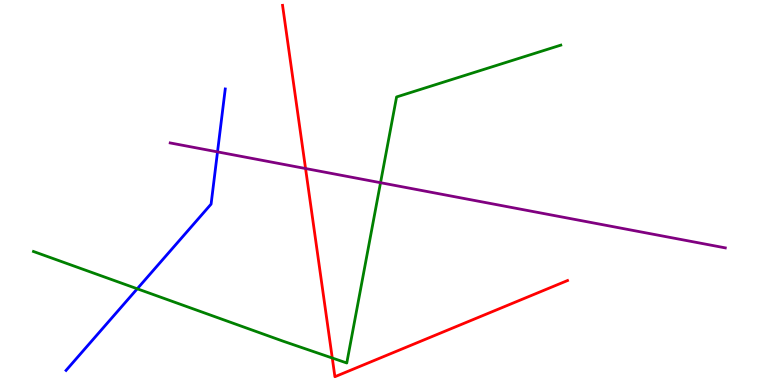[{'lines': ['blue', 'red'], 'intersections': []}, {'lines': ['green', 'red'], 'intersections': [{'x': 4.29, 'y': 0.701}]}, {'lines': ['purple', 'red'], 'intersections': [{'x': 3.94, 'y': 5.62}]}, {'lines': ['blue', 'green'], 'intersections': [{'x': 1.77, 'y': 2.5}]}, {'lines': ['blue', 'purple'], 'intersections': [{'x': 2.81, 'y': 6.06}]}, {'lines': ['green', 'purple'], 'intersections': [{'x': 4.91, 'y': 5.25}]}]